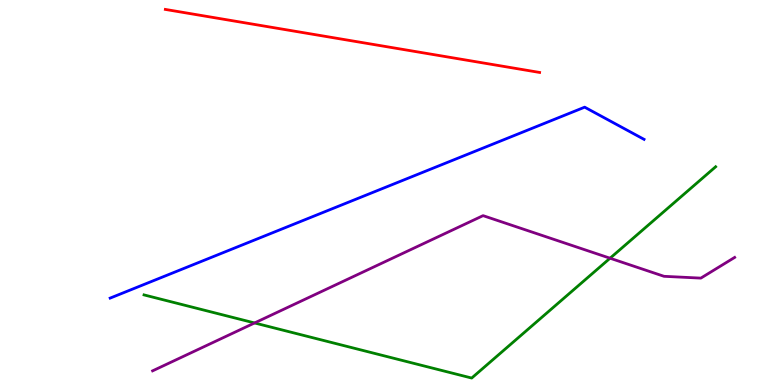[{'lines': ['blue', 'red'], 'intersections': []}, {'lines': ['green', 'red'], 'intersections': []}, {'lines': ['purple', 'red'], 'intersections': []}, {'lines': ['blue', 'green'], 'intersections': []}, {'lines': ['blue', 'purple'], 'intersections': []}, {'lines': ['green', 'purple'], 'intersections': [{'x': 3.28, 'y': 1.61}, {'x': 7.87, 'y': 3.29}]}]